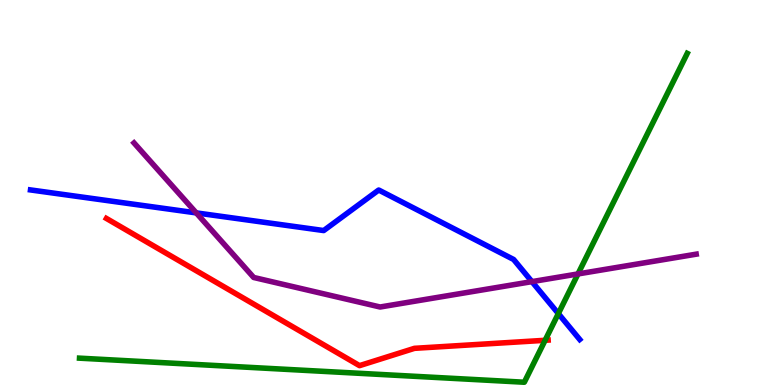[{'lines': ['blue', 'red'], 'intersections': []}, {'lines': ['green', 'red'], 'intersections': [{'x': 7.03, 'y': 1.16}]}, {'lines': ['purple', 'red'], 'intersections': []}, {'lines': ['blue', 'green'], 'intersections': [{'x': 7.2, 'y': 1.85}]}, {'lines': ['blue', 'purple'], 'intersections': [{'x': 2.53, 'y': 4.47}, {'x': 6.86, 'y': 2.68}]}, {'lines': ['green', 'purple'], 'intersections': [{'x': 7.46, 'y': 2.88}]}]